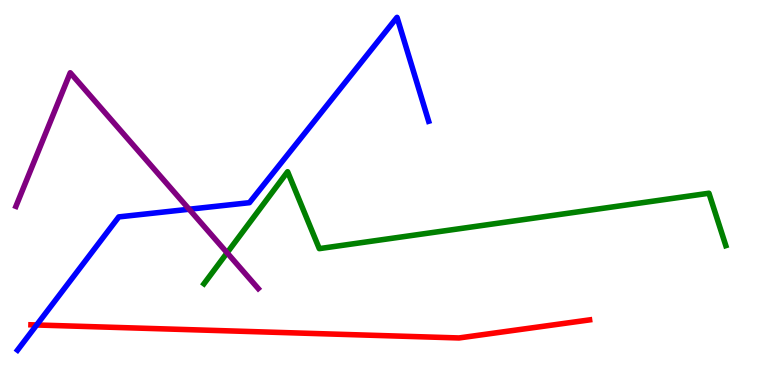[{'lines': ['blue', 'red'], 'intersections': [{'x': 0.473, 'y': 1.56}]}, {'lines': ['green', 'red'], 'intersections': []}, {'lines': ['purple', 'red'], 'intersections': []}, {'lines': ['blue', 'green'], 'intersections': []}, {'lines': ['blue', 'purple'], 'intersections': [{'x': 2.44, 'y': 4.57}]}, {'lines': ['green', 'purple'], 'intersections': [{'x': 2.93, 'y': 3.43}]}]